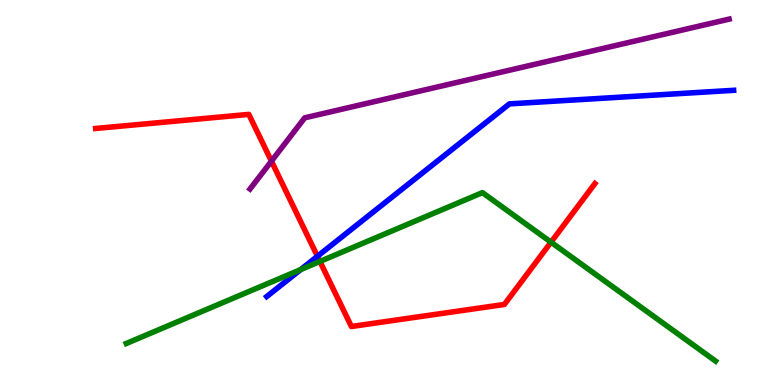[{'lines': ['blue', 'red'], 'intersections': [{'x': 4.1, 'y': 3.34}]}, {'lines': ['green', 'red'], 'intersections': [{'x': 4.13, 'y': 3.21}, {'x': 7.11, 'y': 3.71}]}, {'lines': ['purple', 'red'], 'intersections': [{'x': 3.5, 'y': 5.81}]}, {'lines': ['blue', 'green'], 'intersections': [{'x': 3.88, 'y': 3.0}]}, {'lines': ['blue', 'purple'], 'intersections': []}, {'lines': ['green', 'purple'], 'intersections': []}]